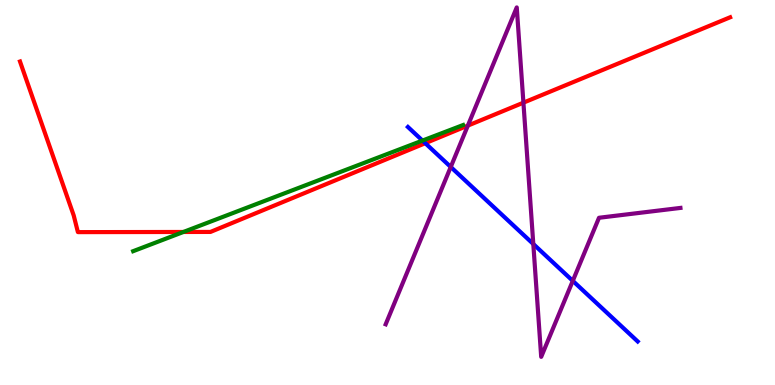[{'lines': ['blue', 'red'], 'intersections': [{'x': 5.49, 'y': 6.28}]}, {'lines': ['green', 'red'], 'intersections': [{'x': 2.37, 'y': 3.97}]}, {'lines': ['purple', 'red'], 'intersections': [{'x': 6.04, 'y': 6.74}, {'x': 6.75, 'y': 7.33}]}, {'lines': ['blue', 'green'], 'intersections': [{'x': 5.45, 'y': 6.35}]}, {'lines': ['blue', 'purple'], 'intersections': [{'x': 5.82, 'y': 5.66}, {'x': 6.88, 'y': 3.66}, {'x': 7.39, 'y': 2.7}]}, {'lines': ['green', 'purple'], 'intersections': []}]